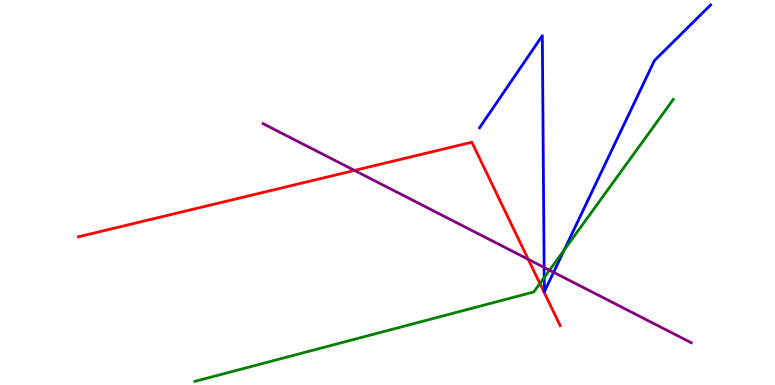[{'lines': ['blue', 'red'], 'intersections': []}, {'lines': ['green', 'red'], 'intersections': [{'x': 6.97, 'y': 2.64}]}, {'lines': ['purple', 'red'], 'intersections': [{'x': 4.57, 'y': 5.57}, {'x': 6.82, 'y': 3.26}]}, {'lines': ['blue', 'green'], 'intersections': [{'x': 7.02, 'y': 2.79}, {'x': 7.28, 'y': 3.51}]}, {'lines': ['blue', 'purple'], 'intersections': [{'x': 7.02, 'y': 3.05}, {'x': 7.14, 'y': 2.93}]}, {'lines': ['green', 'purple'], 'intersections': [{'x': 7.09, 'y': 2.98}]}]